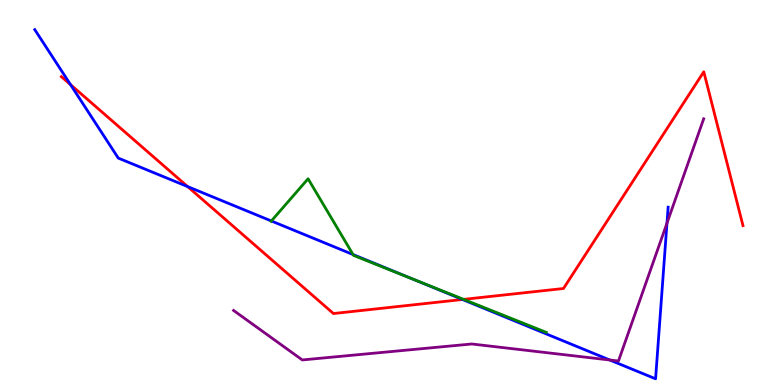[{'lines': ['blue', 'red'], 'intersections': [{'x': 0.91, 'y': 7.8}, {'x': 2.42, 'y': 5.15}, {'x': 5.97, 'y': 2.22}]}, {'lines': ['green', 'red'], 'intersections': [{'x': 5.98, 'y': 2.22}]}, {'lines': ['purple', 'red'], 'intersections': []}, {'lines': ['blue', 'green'], 'intersections': [{'x': 3.5, 'y': 4.26}, {'x': 4.56, 'y': 3.39}, {'x': 5.31, 'y': 2.76}]}, {'lines': ['blue', 'purple'], 'intersections': [{'x': 7.87, 'y': 0.649}, {'x': 8.61, 'y': 4.2}]}, {'lines': ['green', 'purple'], 'intersections': []}]